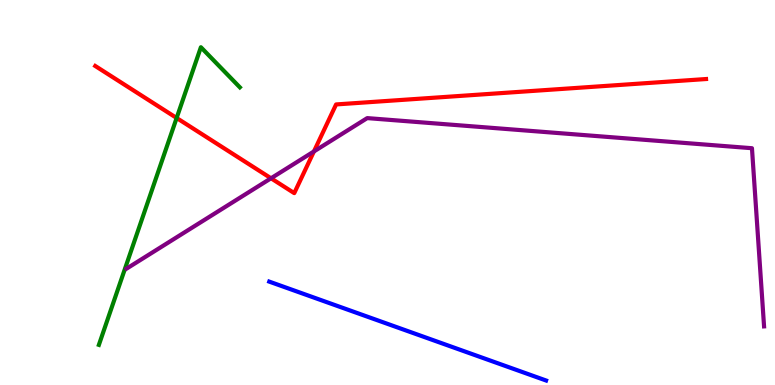[{'lines': ['blue', 'red'], 'intersections': []}, {'lines': ['green', 'red'], 'intersections': [{'x': 2.28, 'y': 6.94}]}, {'lines': ['purple', 'red'], 'intersections': [{'x': 3.5, 'y': 5.37}, {'x': 4.05, 'y': 6.07}]}, {'lines': ['blue', 'green'], 'intersections': []}, {'lines': ['blue', 'purple'], 'intersections': []}, {'lines': ['green', 'purple'], 'intersections': []}]